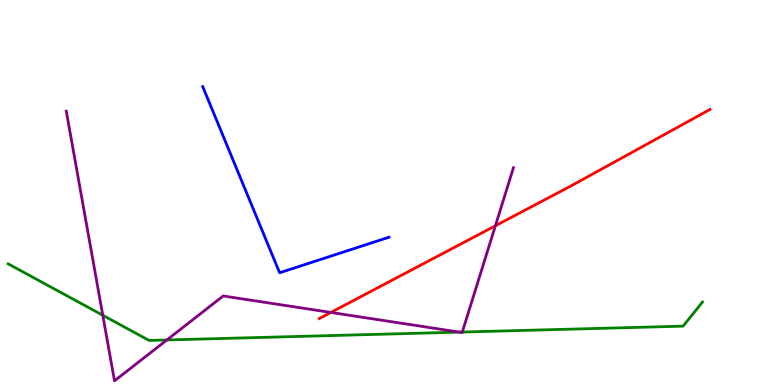[{'lines': ['blue', 'red'], 'intersections': []}, {'lines': ['green', 'red'], 'intersections': []}, {'lines': ['purple', 'red'], 'intersections': [{'x': 4.27, 'y': 1.88}, {'x': 6.39, 'y': 4.14}]}, {'lines': ['blue', 'green'], 'intersections': []}, {'lines': ['blue', 'purple'], 'intersections': []}, {'lines': ['green', 'purple'], 'intersections': [{'x': 1.33, 'y': 1.81}, {'x': 2.15, 'y': 1.17}, {'x': 5.93, 'y': 1.37}, {'x': 5.97, 'y': 1.38}]}]